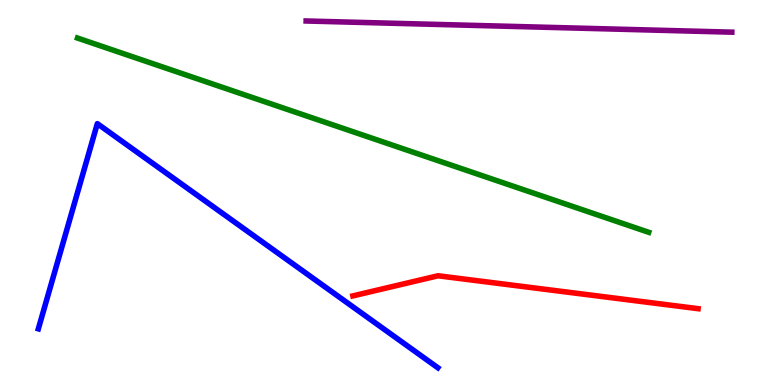[{'lines': ['blue', 'red'], 'intersections': []}, {'lines': ['green', 'red'], 'intersections': []}, {'lines': ['purple', 'red'], 'intersections': []}, {'lines': ['blue', 'green'], 'intersections': []}, {'lines': ['blue', 'purple'], 'intersections': []}, {'lines': ['green', 'purple'], 'intersections': []}]